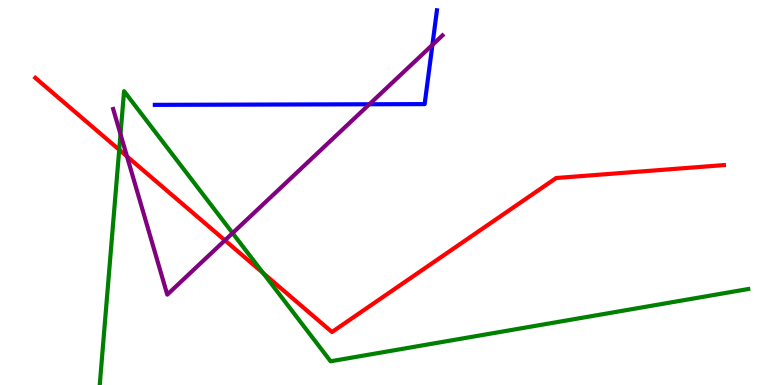[{'lines': ['blue', 'red'], 'intersections': []}, {'lines': ['green', 'red'], 'intersections': [{'x': 1.54, 'y': 6.11}, {'x': 3.4, 'y': 2.91}]}, {'lines': ['purple', 'red'], 'intersections': [{'x': 1.64, 'y': 5.94}, {'x': 2.9, 'y': 3.76}]}, {'lines': ['blue', 'green'], 'intersections': []}, {'lines': ['blue', 'purple'], 'intersections': [{'x': 4.77, 'y': 7.29}, {'x': 5.58, 'y': 8.83}]}, {'lines': ['green', 'purple'], 'intersections': [{'x': 1.55, 'y': 6.51}, {'x': 3.0, 'y': 3.95}]}]